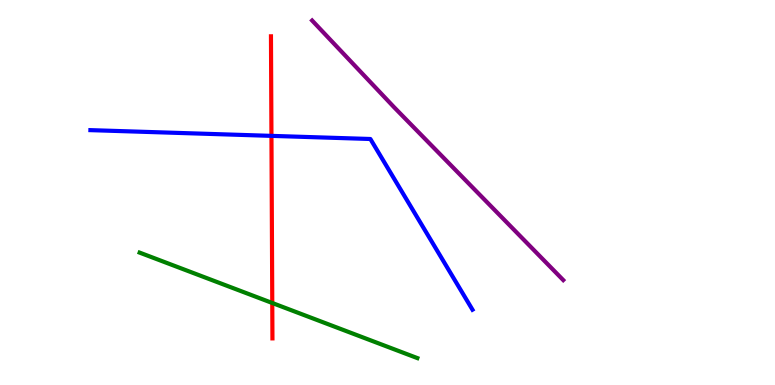[{'lines': ['blue', 'red'], 'intersections': [{'x': 3.5, 'y': 6.47}]}, {'lines': ['green', 'red'], 'intersections': [{'x': 3.51, 'y': 2.13}]}, {'lines': ['purple', 'red'], 'intersections': []}, {'lines': ['blue', 'green'], 'intersections': []}, {'lines': ['blue', 'purple'], 'intersections': []}, {'lines': ['green', 'purple'], 'intersections': []}]